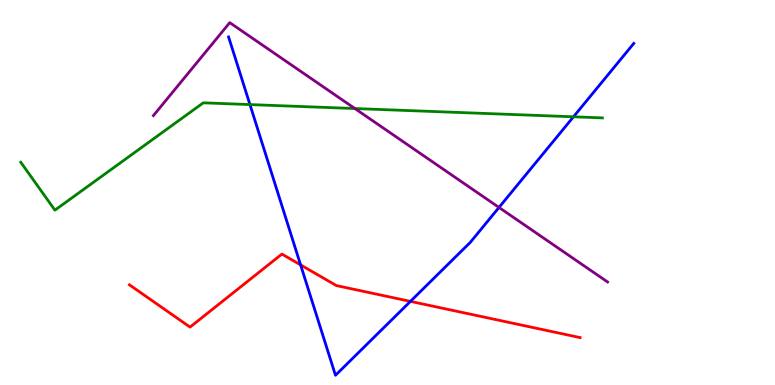[{'lines': ['blue', 'red'], 'intersections': [{'x': 3.88, 'y': 3.12}, {'x': 5.3, 'y': 2.17}]}, {'lines': ['green', 'red'], 'intersections': []}, {'lines': ['purple', 'red'], 'intersections': []}, {'lines': ['blue', 'green'], 'intersections': [{'x': 3.23, 'y': 7.28}, {'x': 7.4, 'y': 6.97}]}, {'lines': ['blue', 'purple'], 'intersections': [{'x': 6.44, 'y': 4.61}]}, {'lines': ['green', 'purple'], 'intersections': [{'x': 4.58, 'y': 7.18}]}]